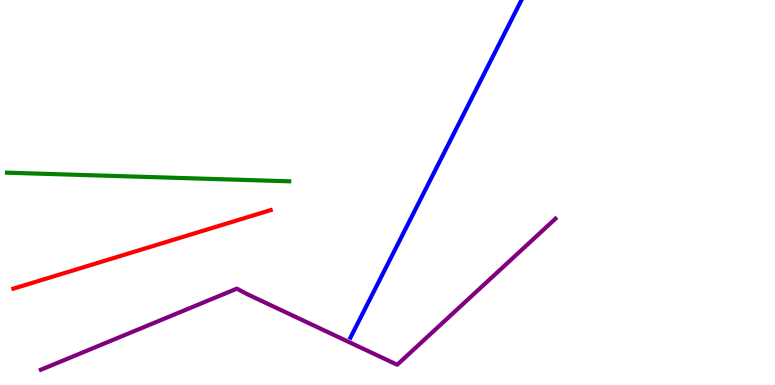[{'lines': ['blue', 'red'], 'intersections': []}, {'lines': ['green', 'red'], 'intersections': []}, {'lines': ['purple', 'red'], 'intersections': []}, {'lines': ['blue', 'green'], 'intersections': []}, {'lines': ['blue', 'purple'], 'intersections': []}, {'lines': ['green', 'purple'], 'intersections': []}]